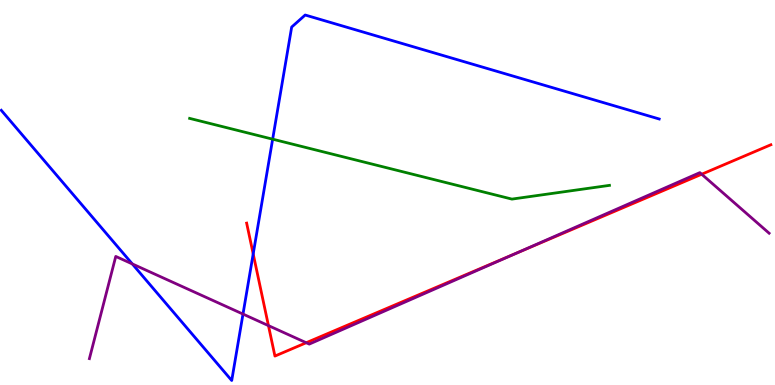[{'lines': ['blue', 'red'], 'intersections': [{'x': 3.27, 'y': 3.41}]}, {'lines': ['green', 'red'], 'intersections': []}, {'lines': ['purple', 'red'], 'intersections': [{'x': 3.46, 'y': 1.54}, {'x': 3.95, 'y': 1.1}, {'x': 6.65, 'y': 3.41}, {'x': 9.05, 'y': 5.47}]}, {'lines': ['blue', 'green'], 'intersections': [{'x': 3.52, 'y': 6.39}]}, {'lines': ['blue', 'purple'], 'intersections': [{'x': 1.71, 'y': 3.14}, {'x': 3.14, 'y': 1.84}]}, {'lines': ['green', 'purple'], 'intersections': []}]